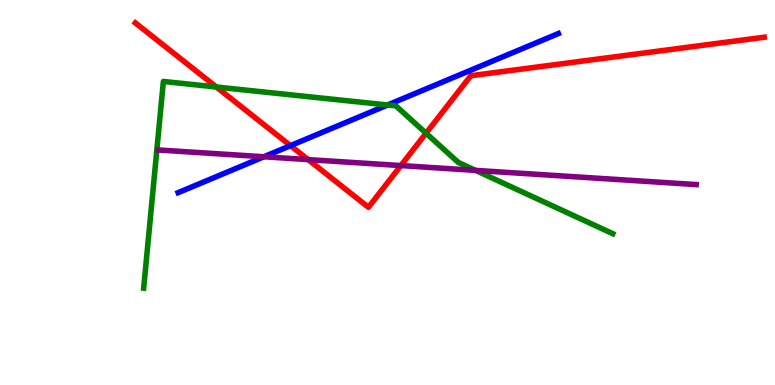[{'lines': ['blue', 'red'], 'intersections': [{'x': 3.75, 'y': 6.22}]}, {'lines': ['green', 'red'], 'intersections': [{'x': 2.79, 'y': 7.74}, {'x': 5.5, 'y': 6.54}]}, {'lines': ['purple', 'red'], 'intersections': [{'x': 3.98, 'y': 5.85}, {'x': 5.17, 'y': 5.7}]}, {'lines': ['blue', 'green'], 'intersections': [{'x': 5.0, 'y': 7.27}]}, {'lines': ['blue', 'purple'], 'intersections': [{'x': 3.41, 'y': 5.93}]}, {'lines': ['green', 'purple'], 'intersections': [{'x': 6.14, 'y': 5.57}]}]